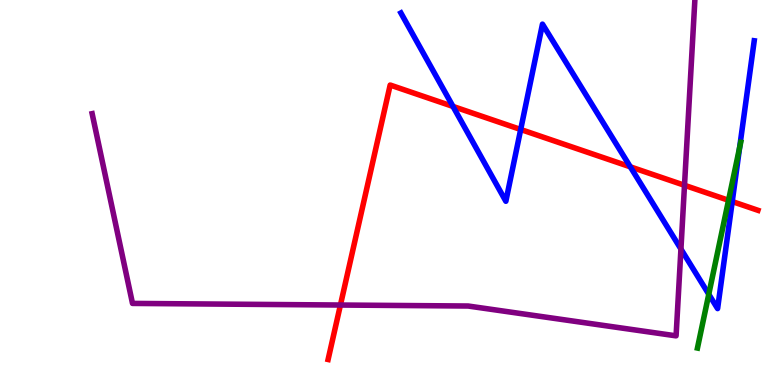[{'lines': ['blue', 'red'], 'intersections': [{'x': 5.85, 'y': 7.24}, {'x': 6.72, 'y': 6.64}, {'x': 8.13, 'y': 5.67}, {'x': 9.45, 'y': 4.76}]}, {'lines': ['green', 'red'], 'intersections': [{'x': 9.4, 'y': 4.8}]}, {'lines': ['purple', 'red'], 'intersections': [{'x': 4.39, 'y': 2.08}, {'x': 8.83, 'y': 5.19}]}, {'lines': ['blue', 'green'], 'intersections': [{'x': 9.15, 'y': 2.36}, {'x': 9.54, 'y': 6.17}]}, {'lines': ['blue', 'purple'], 'intersections': [{'x': 8.79, 'y': 3.53}]}, {'lines': ['green', 'purple'], 'intersections': []}]